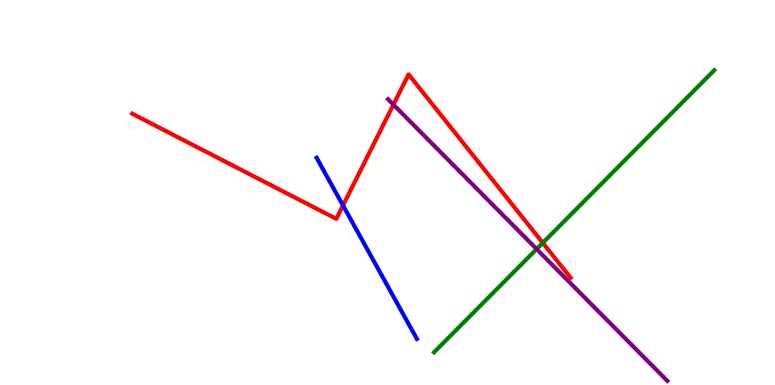[{'lines': ['blue', 'red'], 'intersections': [{'x': 4.43, 'y': 4.66}]}, {'lines': ['green', 'red'], 'intersections': [{'x': 7.0, 'y': 3.69}]}, {'lines': ['purple', 'red'], 'intersections': [{'x': 5.08, 'y': 7.28}]}, {'lines': ['blue', 'green'], 'intersections': []}, {'lines': ['blue', 'purple'], 'intersections': []}, {'lines': ['green', 'purple'], 'intersections': [{'x': 6.92, 'y': 3.53}]}]